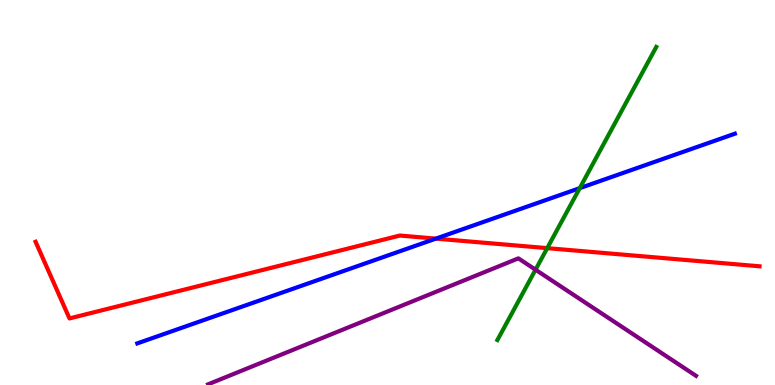[{'lines': ['blue', 'red'], 'intersections': [{'x': 5.62, 'y': 3.8}]}, {'lines': ['green', 'red'], 'intersections': [{'x': 7.06, 'y': 3.55}]}, {'lines': ['purple', 'red'], 'intersections': []}, {'lines': ['blue', 'green'], 'intersections': [{'x': 7.48, 'y': 5.11}]}, {'lines': ['blue', 'purple'], 'intersections': []}, {'lines': ['green', 'purple'], 'intersections': [{'x': 6.91, 'y': 2.99}]}]